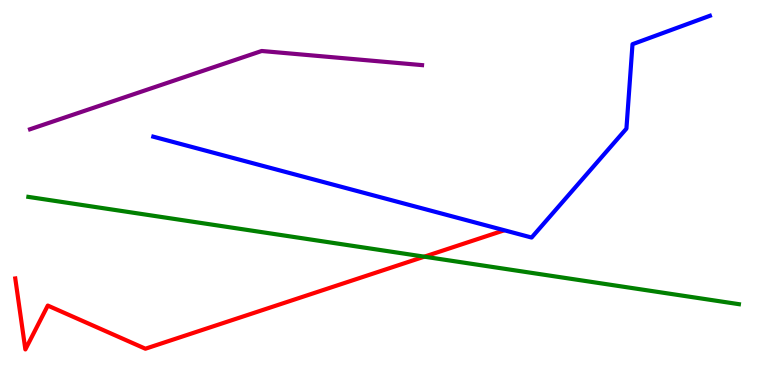[{'lines': ['blue', 'red'], 'intersections': []}, {'lines': ['green', 'red'], 'intersections': [{'x': 5.48, 'y': 3.33}]}, {'lines': ['purple', 'red'], 'intersections': []}, {'lines': ['blue', 'green'], 'intersections': []}, {'lines': ['blue', 'purple'], 'intersections': []}, {'lines': ['green', 'purple'], 'intersections': []}]